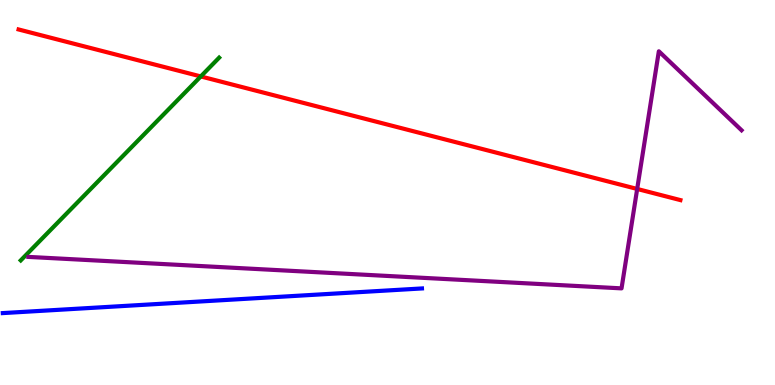[{'lines': ['blue', 'red'], 'intersections': []}, {'lines': ['green', 'red'], 'intersections': [{'x': 2.59, 'y': 8.01}]}, {'lines': ['purple', 'red'], 'intersections': [{'x': 8.22, 'y': 5.09}]}, {'lines': ['blue', 'green'], 'intersections': []}, {'lines': ['blue', 'purple'], 'intersections': []}, {'lines': ['green', 'purple'], 'intersections': []}]